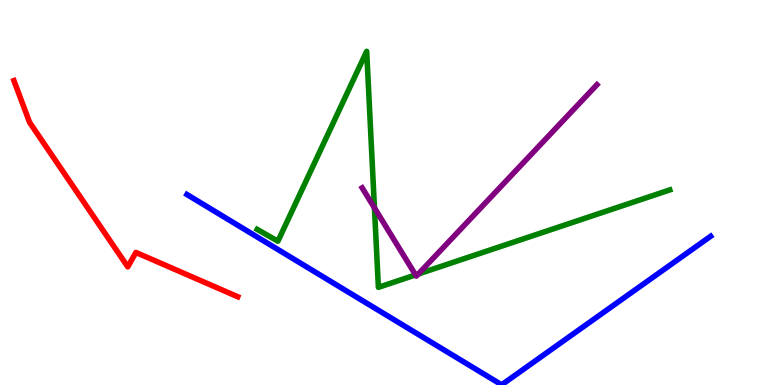[{'lines': ['blue', 'red'], 'intersections': []}, {'lines': ['green', 'red'], 'intersections': []}, {'lines': ['purple', 'red'], 'intersections': []}, {'lines': ['blue', 'green'], 'intersections': []}, {'lines': ['blue', 'purple'], 'intersections': []}, {'lines': ['green', 'purple'], 'intersections': [{'x': 4.83, 'y': 4.6}, {'x': 5.36, 'y': 2.86}, {'x': 5.4, 'y': 2.88}]}]